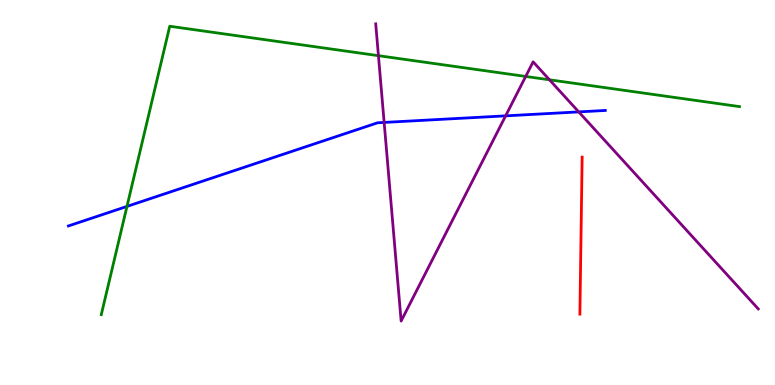[{'lines': ['blue', 'red'], 'intersections': []}, {'lines': ['green', 'red'], 'intersections': []}, {'lines': ['purple', 'red'], 'intersections': []}, {'lines': ['blue', 'green'], 'intersections': [{'x': 1.64, 'y': 4.64}]}, {'lines': ['blue', 'purple'], 'intersections': [{'x': 4.96, 'y': 6.82}, {'x': 6.52, 'y': 6.99}, {'x': 7.47, 'y': 7.09}]}, {'lines': ['green', 'purple'], 'intersections': [{'x': 4.88, 'y': 8.55}, {'x': 6.78, 'y': 8.01}, {'x': 7.09, 'y': 7.93}]}]